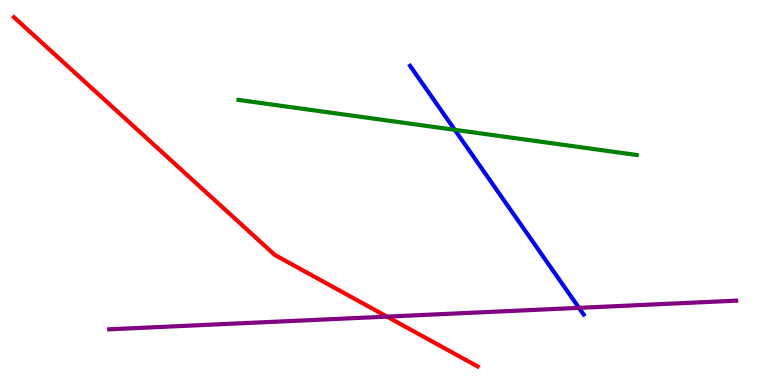[{'lines': ['blue', 'red'], 'intersections': []}, {'lines': ['green', 'red'], 'intersections': []}, {'lines': ['purple', 'red'], 'intersections': [{'x': 4.99, 'y': 1.78}]}, {'lines': ['blue', 'green'], 'intersections': [{'x': 5.87, 'y': 6.63}]}, {'lines': ['blue', 'purple'], 'intersections': [{'x': 7.47, 'y': 2.0}]}, {'lines': ['green', 'purple'], 'intersections': []}]